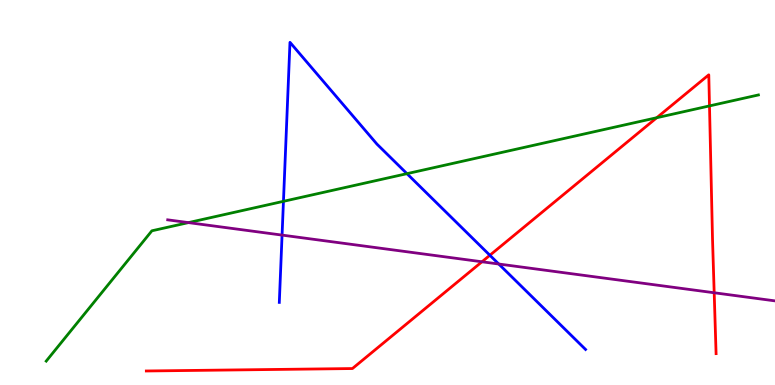[{'lines': ['blue', 'red'], 'intersections': [{'x': 6.32, 'y': 3.37}]}, {'lines': ['green', 'red'], 'intersections': [{'x': 8.47, 'y': 6.94}, {'x': 9.15, 'y': 7.25}]}, {'lines': ['purple', 'red'], 'intersections': [{'x': 6.22, 'y': 3.2}, {'x': 9.22, 'y': 2.4}]}, {'lines': ['blue', 'green'], 'intersections': [{'x': 3.66, 'y': 4.77}, {'x': 5.25, 'y': 5.49}]}, {'lines': ['blue', 'purple'], 'intersections': [{'x': 3.64, 'y': 3.89}, {'x': 6.44, 'y': 3.14}]}, {'lines': ['green', 'purple'], 'intersections': [{'x': 2.43, 'y': 4.22}]}]